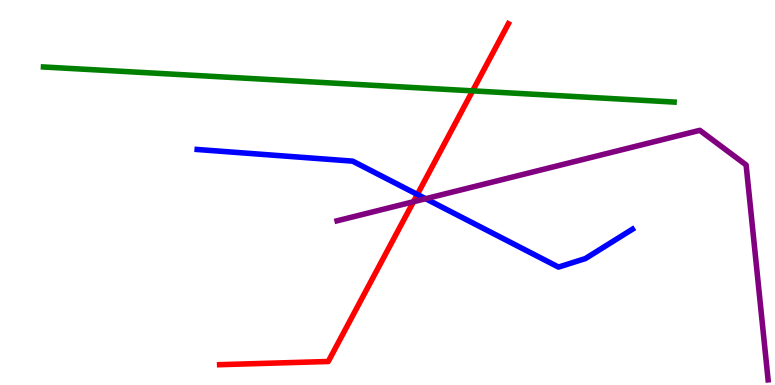[{'lines': ['blue', 'red'], 'intersections': [{'x': 5.39, 'y': 4.95}]}, {'lines': ['green', 'red'], 'intersections': [{'x': 6.1, 'y': 7.64}]}, {'lines': ['purple', 'red'], 'intersections': [{'x': 5.34, 'y': 4.76}]}, {'lines': ['blue', 'green'], 'intersections': []}, {'lines': ['blue', 'purple'], 'intersections': [{'x': 5.49, 'y': 4.84}]}, {'lines': ['green', 'purple'], 'intersections': []}]